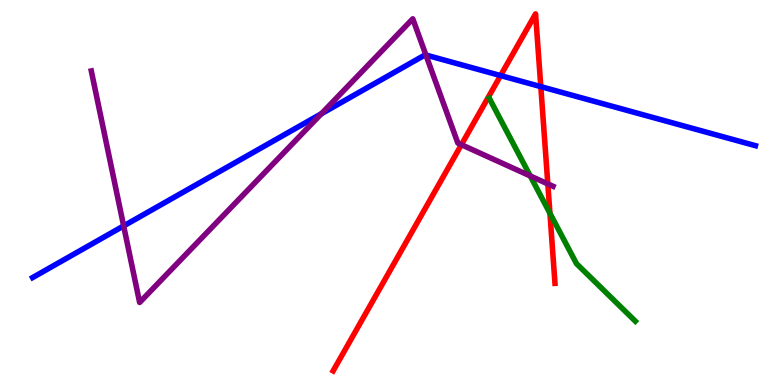[{'lines': ['blue', 'red'], 'intersections': [{'x': 6.46, 'y': 8.04}, {'x': 6.98, 'y': 7.75}]}, {'lines': ['green', 'red'], 'intersections': [{'x': 7.1, 'y': 4.46}]}, {'lines': ['purple', 'red'], 'intersections': [{'x': 5.95, 'y': 6.24}, {'x': 7.07, 'y': 5.22}]}, {'lines': ['blue', 'green'], 'intersections': []}, {'lines': ['blue', 'purple'], 'intersections': [{'x': 1.6, 'y': 4.13}, {'x': 4.15, 'y': 7.05}, {'x': 5.5, 'y': 8.57}]}, {'lines': ['green', 'purple'], 'intersections': [{'x': 6.84, 'y': 5.43}]}]